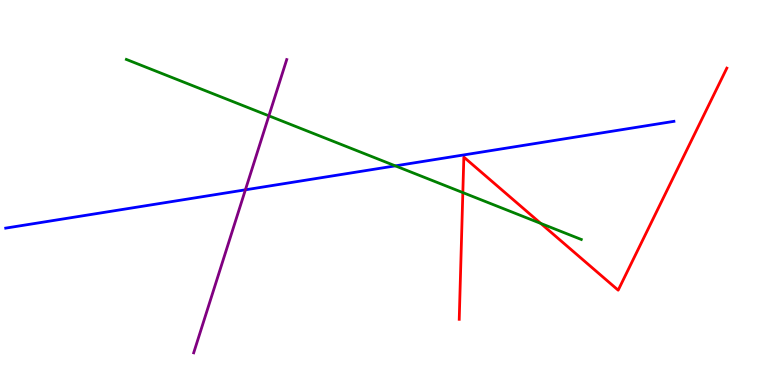[{'lines': ['blue', 'red'], 'intersections': []}, {'lines': ['green', 'red'], 'intersections': [{'x': 5.97, 'y': 5.0}, {'x': 6.98, 'y': 4.2}]}, {'lines': ['purple', 'red'], 'intersections': []}, {'lines': ['blue', 'green'], 'intersections': [{'x': 5.1, 'y': 5.69}]}, {'lines': ['blue', 'purple'], 'intersections': [{'x': 3.17, 'y': 5.07}]}, {'lines': ['green', 'purple'], 'intersections': [{'x': 3.47, 'y': 6.99}]}]